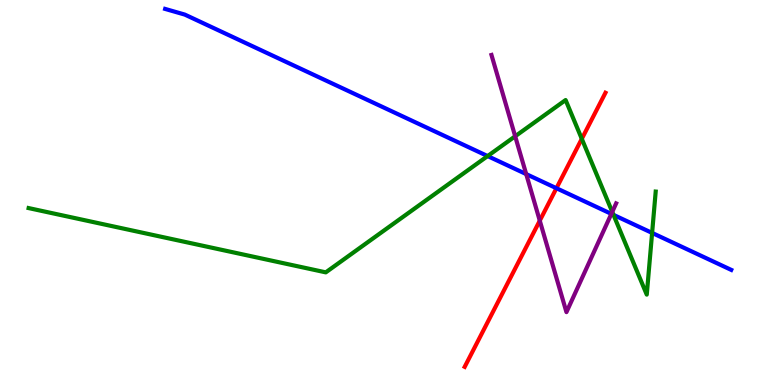[{'lines': ['blue', 'red'], 'intersections': [{'x': 7.18, 'y': 5.11}]}, {'lines': ['green', 'red'], 'intersections': [{'x': 7.51, 'y': 6.39}]}, {'lines': ['purple', 'red'], 'intersections': [{'x': 6.96, 'y': 4.27}]}, {'lines': ['blue', 'green'], 'intersections': [{'x': 6.29, 'y': 5.95}, {'x': 7.92, 'y': 4.42}, {'x': 8.41, 'y': 3.95}]}, {'lines': ['blue', 'purple'], 'intersections': [{'x': 6.79, 'y': 5.48}, {'x': 7.89, 'y': 4.44}]}, {'lines': ['green', 'purple'], 'intersections': [{'x': 6.65, 'y': 6.46}, {'x': 7.9, 'y': 4.5}]}]